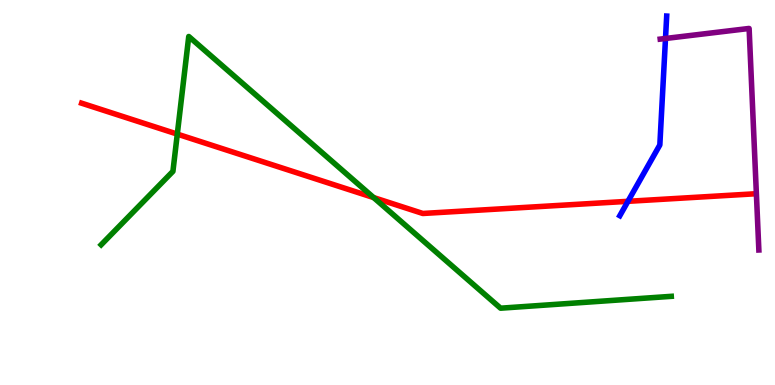[{'lines': ['blue', 'red'], 'intersections': [{'x': 8.1, 'y': 4.77}]}, {'lines': ['green', 'red'], 'intersections': [{'x': 2.29, 'y': 6.52}, {'x': 4.82, 'y': 4.87}]}, {'lines': ['purple', 'red'], 'intersections': []}, {'lines': ['blue', 'green'], 'intersections': []}, {'lines': ['blue', 'purple'], 'intersections': [{'x': 8.59, 'y': 9.0}]}, {'lines': ['green', 'purple'], 'intersections': []}]